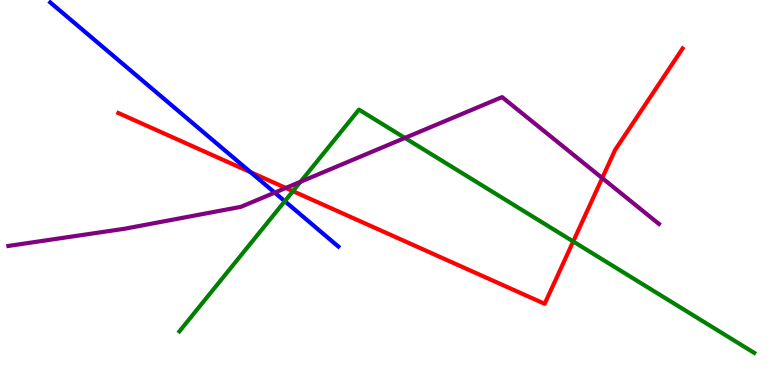[{'lines': ['blue', 'red'], 'intersections': [{'x': 3.23, 'y': 5.53}]}, {'lines': ['green', 'red'], 'intersections': [{'x': 3.78, 'y': 5.03}, {'x': 7.4, 'y': 3.73}]}, {'lines': ['purple', 'red'], 'intersections': [{'x': 3.69, 'y': 5.12}, {'x': 7.77, 'y': 5.37}]}, {'lines': ['blue', 'green'], 'intersections': [{'x': 3.68, 'y': 4.77}]}, {'lines': ['blue', 'purple'], 'intersections': [{'x': 3.54, 'y': 5.0}]}, {'lines': ['green', 'purple'], 'intersections': [{'x': 3.88, 'y': 5.28}, {'x': 5.22, 'y': 6.42}]}]